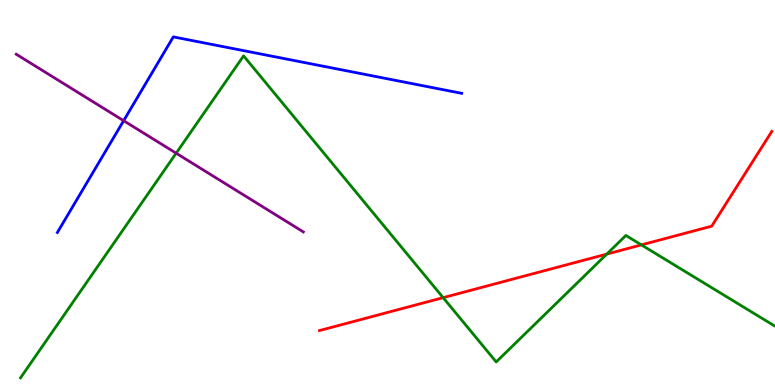[{'lines': ['blue', 'red'], 'intersections': []}, {'lines': ['green', 'red'], 'intersections': [{'x': 5.72, 'y': 2.27}, {'x': 7.83, 'y': 3.4}, {'x': 8.28, 'y': 3.64}]}, {'lines': ['purple', 'red'], 'intersections': []}, {'lines': ['blue', 'green'], 'intersections': []}, {'lines': ['blue', 'purple'], 'intersections': [{'x': 1.6, 'y': 6.86}]}, {'lines': ['green', 'purple'], 'intersections': [{'x': 2.27, 'y': 6.02}]}]